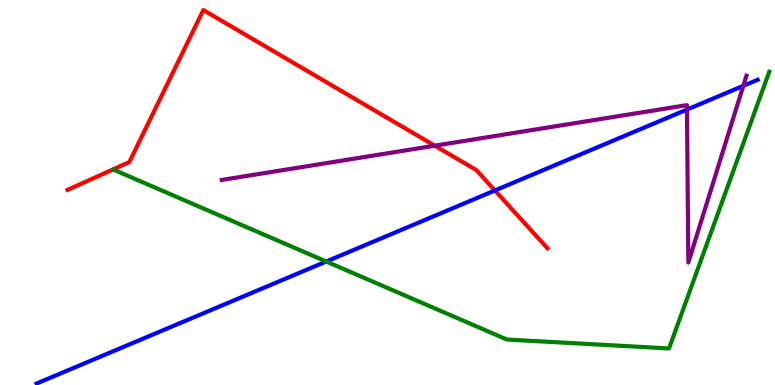[{'lines': ['blue', 'red'], 'intersections': [{'x': 6.39, 'y': 5.05}]}, {'lines': ['green', 'red'], 'intersections': []}, {'lines': ['purple', 'red'], 'intersections': [{'x': 5.61, 'y': 6.22}]}, {'lines': ['blue', 'green'], 'intersections': [{'x': 4.21, 'y': 3.21}]}, {'lines': ['blue', 'purple'], 'intersections': [{'x': 8.86, 'y': 7.15}, {'x': 9.59, 'y': 7.77}]}, {'lines': ['green', 'purple'], 'intersections': []}]